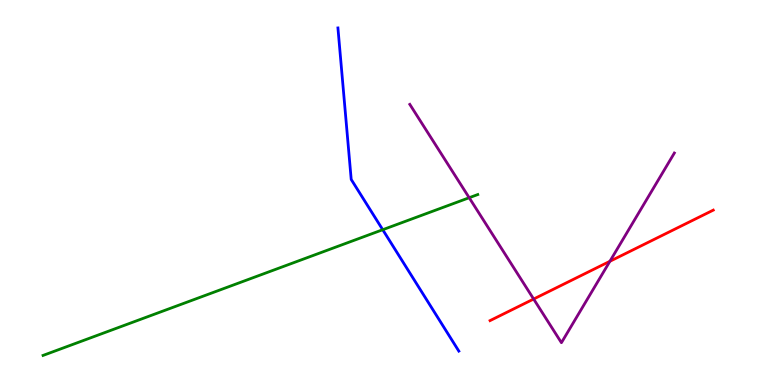[{'lines': ['blue', 'red'], 'intersections': []}, {'lines': ['green', 'red'], 'intersections': []}, {'lines': ['purple', 'red'], 'intersections': [{'x': 6.89, 'y': 2.23}, {'x': 7.87, 'y': 3.21}]}, {'lines': ['blue', 'green'], 'intersections': [{'x': 4.94, 'y': 4.03}]}, {'lines': ['blue', 'purple'], 'intersections': []}, {'lines': ['green', 'purple'], 'intersections': [{'x': 6.05, 'y': 4.86}]}]